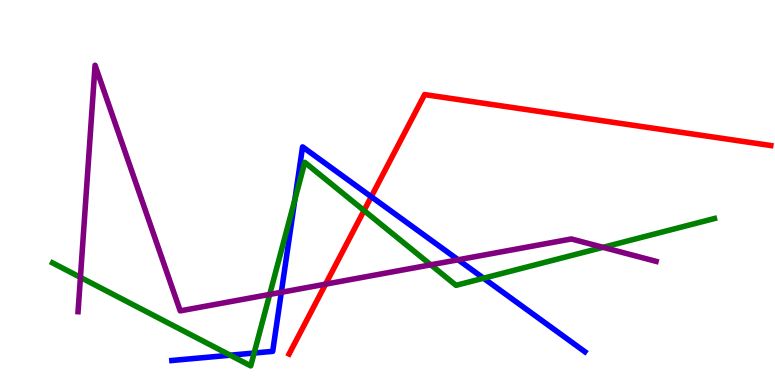[{'lines': ['blue', 'red'], 'intersections': [{'x': 4.79, 'y': 4.89}]}, {'lines': ['green', 'red'], 'intersections': [{'x': 4.7, 'y': 4.53}]}, {'lines': ['purple', 'red'], 'intersections': [{'x': 4.2, 'y': 2.62}]}, {'lines': ['blue', 'green'], 'intersections': [{'x': 2.97, 'y': 0.774}, {'x': 3.28, 'y': 0.83}, {'x': 3.8, 'y': 4.81}, {'x': 6.24, 'y': 2.77}]}, {'lines': ['blue', 'purple'], 'intersections': [{'x': 3.63, 'y': 2.41}, {'x': 5.91, 'y': 3.25}]}, {'lines': ['green', 'purple'], 'intersections': [{'x': 1.04, 'y': 2.8}, {'x': 3.48, 'y': 2.35}, {'x': 5.56, 'y': 3.12}, {'x': 7.78, 'y': 3.58}]}]